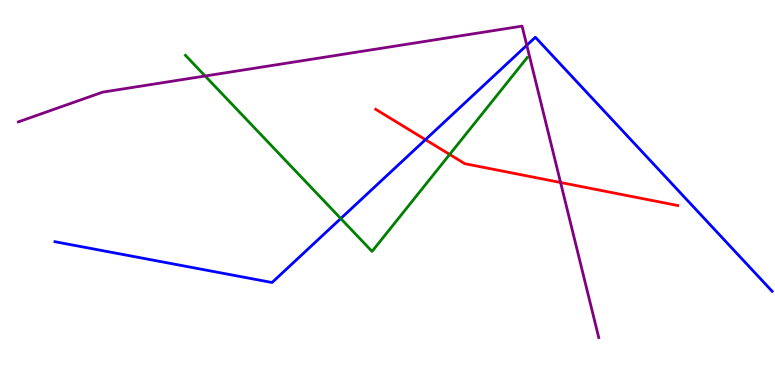[{'lines': ['blue', 'red'], 'intersections': [{'x': 5.49, 'y': 6.37}]}, {'lines': ['green', 'red'], 'intersections': [{'x': 5.8, 'y': 5.99}]}, {'lines': ['purple', 'red'], 'intersections': [{'x': 7.23, 'y': 5.26}]}, {'lines': ['blue', 'green'], 'intersections': [{'x': 4.4, 'y': 4.32}]}, {'lines': ['blue', 'purple'], 'intersections': [{'x': 6.8, 'y': 8.82}]}, {'lines': ['green', 'purple'], 'intersections': [{'x': 2.65, 'y': 8.03}]}]